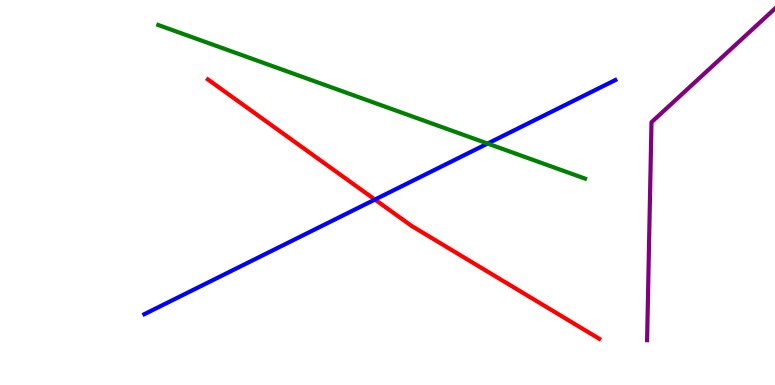[{'lines': ['blue', 'red'], 'intersections': [{'x': 4.84, 'y': 4.82}]}, {'lines': ['green', 'red'], 'intersections': []}, {'lines': ['purple', 'red'], 'intersections': []}, {'lines': ['blue', 'green'], 'intersections': [{'x': 6.29, 'y': 6.27}]}, {'lines': ['blue', 'purple'], 'intersections': []}, {'lines': ['green', 'purple'], 'intersections': []}]